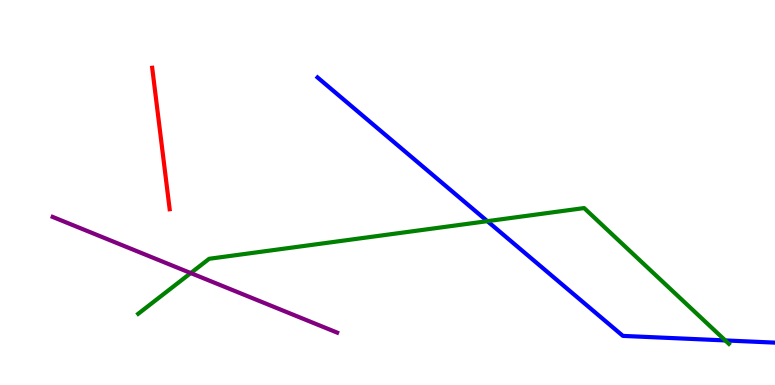[{'lines': ['blue', 'red'], 'intersections': []}, {'lines': ['green', 'red'], 'intersections': []}, {'lines': ['purple', 'red'], 'intersections': []}, {'lines': ['blue', 'green'], 'intersections': [{'x': 6.29, 'y': 4.26}, {'x': 9.36, 'y': 1.16}]}, {'lines': ['blue', 'purple'], 'intersections': []}, {'lines': ['green', 'purple'], 'intersections': [{'x': 2.46, 'y': 2.91}]}]